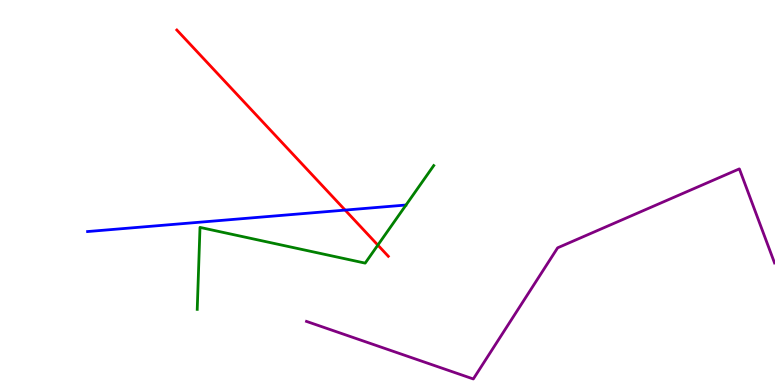[{'lines': ['blue', 'red'], 'intersections': [{'x': 4.45, 'y': 4.54}]}, {'lines': ['green', 'red'], 'intersections': [{'x': 4.88, 'y': 3.63}]}, {'lines': ['purple', 'red'], 'intersections': []}, {'lines': ['blue', 'green'], 'intersections': []}, {'lines': ['blue', 'purple'], 'intersections': []}, {'lines': ['green', 'purple'], 'intersections': []}]